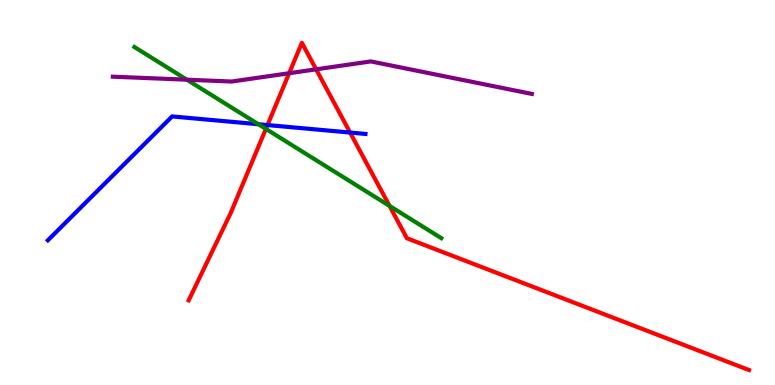[{'lines': ['blue', 'red'], 'intersections': [{'x': 3.45, 'y': 6.75}, {'x': 4.52, 'y': 6.56}]}, {'lines': ['green', 'red'], 'intersections': [{'x': 3.43, 'y': 6.65}, {'x': 5.03, 'y': 4.65}]}, {'lines': ['purple', 'red'], 'intersections': [{'x': 3.73, 'y': 8.1}, {'x': 4.08, 'y': 8.2}]}, {'lines': ['blue', 'green'], 'intersections': [{'x': 3.33, 'y': 6.77}]}, {'lines': ['blue', 'purple'], 'intersections': []}, {'lines': ['green', 'purple'], 'intersections': [{'x': 2.41, 'y': 7.93}]}]